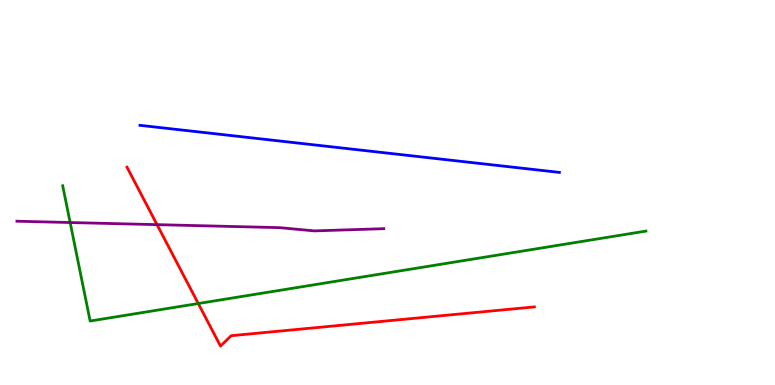[{'lines': ['blue', 'red'], 'intersections': []}, {'lines': ['green', 'red'], 'intersections': [{'x': 2.56, 'y': 2.12}]}, {'lines': ['purple', 'red'], 'intersections': [{'x': 2.03, 'y': 4.16}]}, {'lines': ['blue', 'green'], 'intersections': []}, {'lines': ['blue', 'purple'], 'intersections': []}, {'lines': ['green', 'purple'], 'intersections': [{'x': 0.905, 'y': 4.22}]}]